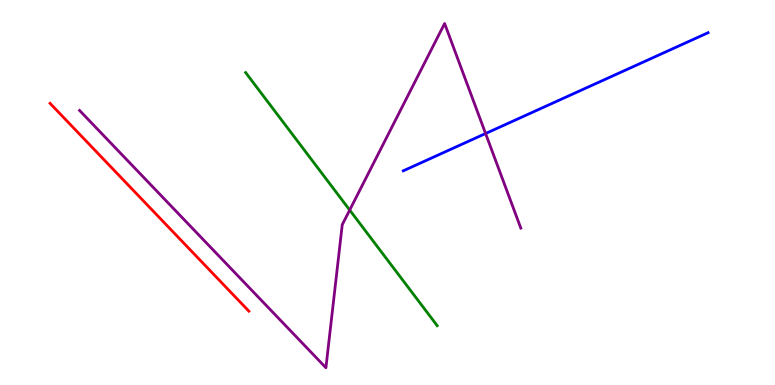[{'lines': ['blue', 'red'], 'intersections': []}, {'lines': ['green', 'red'], 'intersections': []}, {'lines': ['purple', 'red'], 'intersections': []}, {'lines': ['blue', 'green'], 'intersections': []}, {'lines': ['blue', 'purple'], 'intersections': [{'x': 6.27, 'y': 6.53}]}, {'lines': ['green', 'purple'], 'intersections': [{'x': 4.51, 'y': 4.54}]}]